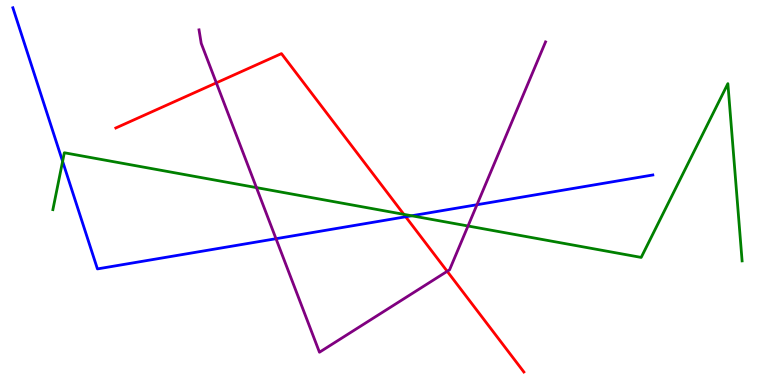[{'lines': ['blue', 'red'], 'intersections': [{'x': 5.23, 'y': 4.37}]}, {'lines': ['green', 'red'], 'intersections': [{'x': 5.21, 'y': 4.43}]}, {'lines': ['purple', 'red'], 'intersections': [{'x': 2.79, 'y': 7.85}, {'x': 5.77, 'y': 2.95}]}, {'lines': ['blue', 'green'], 'intersections': [{'x': 0.808, 'y': 5.81}, {'x': 5.31, 'y': 4.4}]}, {'lines': ['blue', 'purple'], 'intersections': [{'x': 3.56, 'y': 3.8}, {'x': 6.15, 'y': 4.68}]}, {'lines': ['green', 'purple'], 'intersections': [{'x': 3.31, 'y': 5.13}, {'x': 6.04, 'y': 4.13}]}]